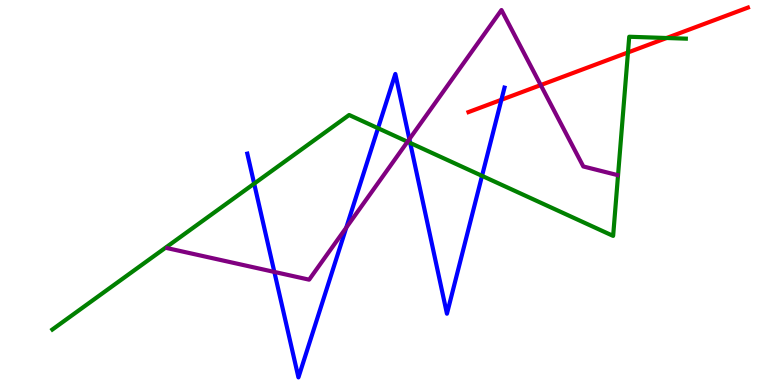[{'lines': ['blue', 'red'], 'intersections': [{'x': 6.47, 'y': 7.41}]}, {'lines': ['green', 'red'], 'intersections': [{'x': 8.1, 'y': 8.64}, {'x': 8.6, 'y': 9.01}]}, {'lines': ['purple', 'red'], 'intersections': [{'x': 6.98, 'y': 7.79}]}, {'lines': ['blue', 'green'], 'intersections': [{'x': 3.28, 'y': 5.23}, {'x': 4.88, 'y': 6.67}, {'x': 5.29, 'y': 6.29}, {'x': 6.22, 'y': 5.43}]}, {'lines': ['blue', 'purple'], 'intersections': [{'x': 3.54, 'y': 2.94}, {'x': 4.47, 'y': 4.09}, {'x': 5.28, 'y': 6.39}]}, {'lines': ['green', 'purple'], 'intersections': [{'x': 5.26, 'y': 6.32}]}]